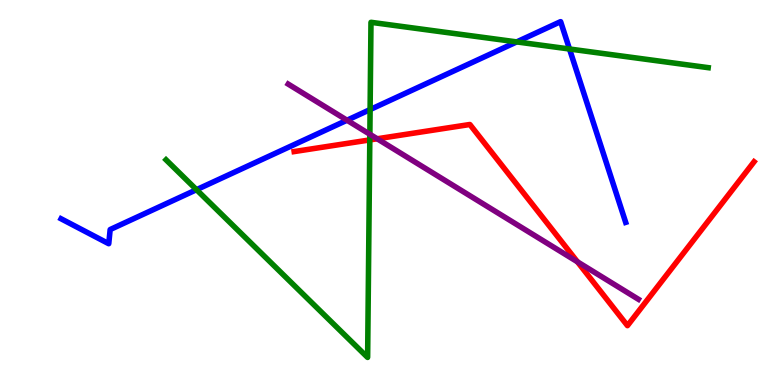[{'lines': ['blue', 'red'], 'intersections': []}, {'lines': ['green', 'red'], 'intersections': [{'x': 4.77, 'y': 6.37}]}, {'lines': ['purple', 'red'], 'intersections': [{'x': 4.87, 'y': 6.4}, {'x': 7.45, 'y': 3.2}]}, {'lines': ['blue', 'green'], 'intersections': [{'x': 2.54, 'y': 5.07}, {'x': 4.78, 'y': 7.15}, {'x': 6.67, 'y': 8.91}, {'x': 7.35, 'y': 8.73}]}, {'lines': ['blue', 'purple'], 'intersections': [{'x': 4.48, 'y': 6.88}]}, {'lines': ['green', 'purple'], 'intersections': [{'x': 4.77, 'y': 6.51}]}]